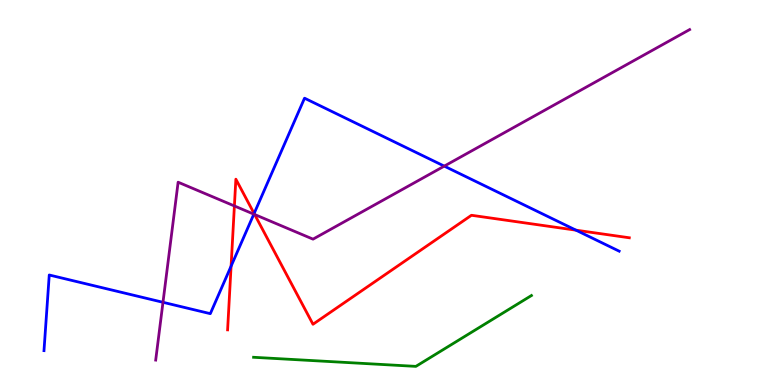[{'lines': ['blue', 'red'], 'intersections': [{'x': 2.98, 'y': 3.09}, {'x': 3.28, 'y': 4.45}, {'x': 7.43, 'y': 4.02}]}, {'lines': ['green', 'red'], 'intersections': []}, {'lines': ['purple', 'red'], 'intersections': [{'x': 3.02, 'y': 4.65}, {'x': 3.29, 'y': 4.43}]}, {'lines': ['blue', 'green'], 'intersections': []}, {'lines': ['blue', 'purple'], 'intersections': [{'x': 2.1, 'y': 2.15}, {'x': 3.28, 'y': 4.44}, {'x': 5.73, 'y': 5.69}]}, {'lines': ['green', 'purple'], 'intersections': []}]